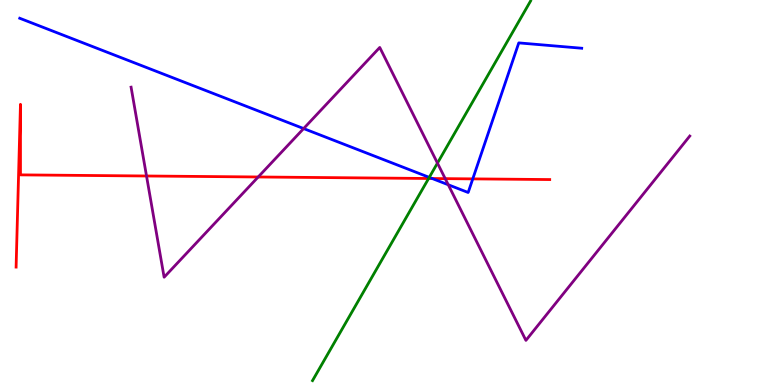[{'lines': ['blue', 'red'], 'intersections': [{'x': 5.58, 'y': 5.36}, {'x': 6.1, 'y': 5.35}]}, {'lines': ['green', 'red'], 'intersections': [{'x': 5.53, 'y': 5.36}]}, {'lines': ['purple', 'red'], 'intersections': [{'x': 1.89, 'y': 5.43}, {'x': 3.33, 'y': 5.4}, {'x': 5.74, 'y': 5.36}]}, {'lines': ['blue', 'green'], 'intersections': [{'x': 5.54, 'y': 5.39}]}, {'lines': ['blue', 'purple'], 'intersections': [{'x': 3.92, 'y': 6.66}, {'x': 5.78, 'y': 5.2}]}, {'lines': ['green', 'purple'], 'intersections': [{'x': 5.64, 'y': 5.76}]}]